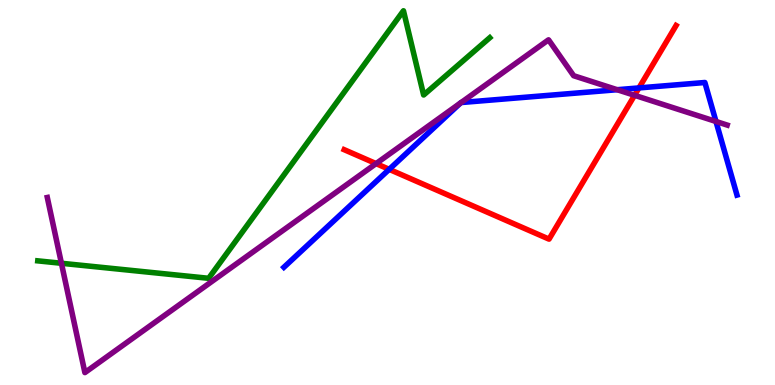[{'lines': ['blue', 'red'], 'intersections': [{'x': 5.02, 'y': 5.6}, {'x': 8.24, 'y': 7.72}]}, {'lines': ['green', 'red'], 'intersections': []}, {'lines': ['purple', 'red'], 'intersections': [{'x': 4.85, 'y': 5.75}, {'x': 8.19, 'y': 7.52}]}, {'lines': ['blue', 'green'], 'intersections': []}, {'lines': ['blue', 'purple'], 'intersections': [{'x': 5.94, 'y': 7.33}, {'x': 5.95, 'y': 7.34}, {'x': 7.96, 'y': 7.67}, {'x': 9.24, 'y': 6.84}]}, {'lines': ['green', 'purple'], 'intersections': [{'x': 0.793, 'y': 3.16}]}]